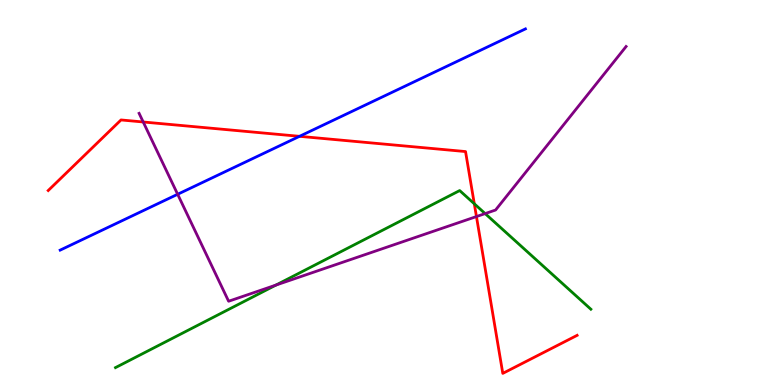[{'lines': ['blue', 'red'], 'intersections': [{'x': 3.86, 'y': 6.46}]}, {'lines': ['green', 'red'], 'intersections': [{'x': 6.12, 'y': 4.71}]}, {'lines': ['purple', 'red'], 'intersections': [{'x': 1.85, 'y': 6.83}, {'x': 6.15, 'y': 4.38}]}, {'lines': ['blue', 'green'], 'intersections': []}, {'lines': ['blue', 'purple'], 'intersections': [{'x': 2.29, 'y': 4.95}]}, {'lines': ['green', 'purple'], 'intersections': [{'x': 3.56, 'y': 2.6}, {'x': 6.26, 'y': 4.45}]}]